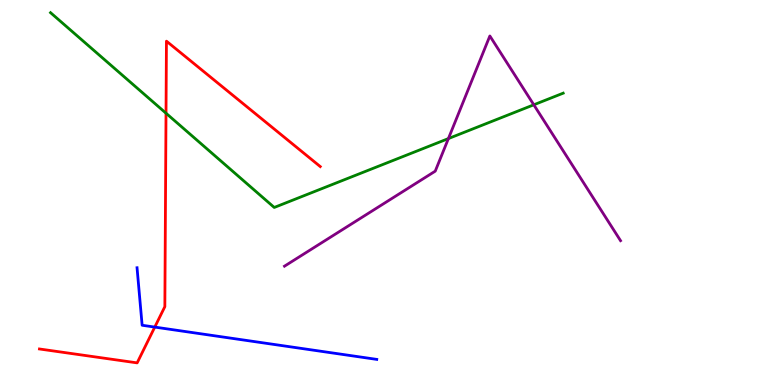[{'lines': ['blue', 'red'], 'intersections': [{'x': 2.0, 'y': 1.5}]}, {'lines': ['green', 'red'], 'intersections': [{'x': 2.14, 'y': 7.06}]}, {'lines': ['purple', 'red'], 'intersections': []}, {'lines': ['blue', 'green'], 'intersections': []}, {'lines': ['blue', 'purple'], 'intersections': []}, {'lines': ['green', 'purple'], 'intersections': [{'x': 5.79, 'y': 6.4}, {'x': 6.89, 'y': 7.28}]}]